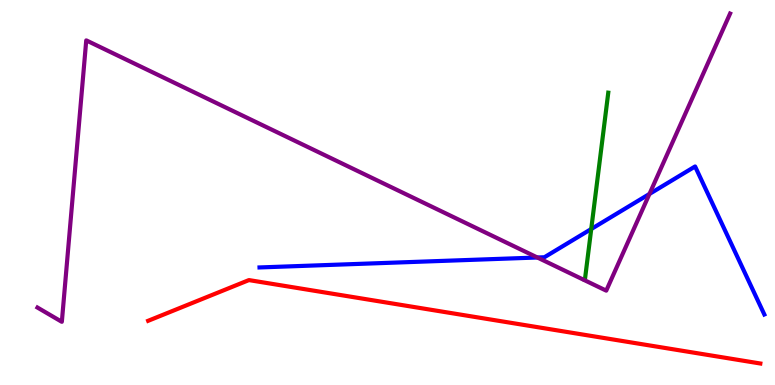[{'lines': ['blue', 'red'], 'intersections': []}, {'lines': ['green', 'red'], 'intersections': []}, {'lines': ['purple', 'red'], 'intersections': []}, {'lines': ['blue', 'green'], 'intersections': [{'x': 7.63, 'y': 4.05}]}, {'lines': ['blue', 'purple'], 'intersections': [{'x': 6.93, 'y': 3.31}, {'x': 8.38, 'y': 4.96}]}, {'lines': ['green', 'purple'], 'intersections': []}]